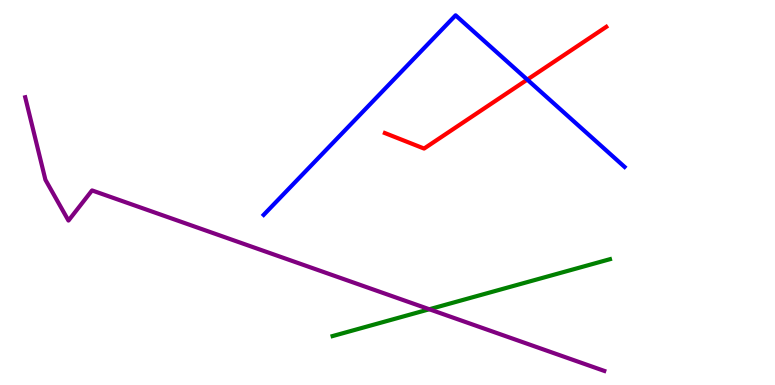[{'lines': ['blue', 'red'], 'intersections': [{'x': 6.8, 'y': 7.93}]}, {'lines': ['green', 'red'], 'intersections': []}, {'lines': ['purple', 'red'], 'intersections': []}, {'lines': ['blue', 'green'], 'intersections': []}, {'lines': ['blue', 'purple'], 'intersections': []}, {'lines': ['green', 'purple'], 'intersections': [{'x': 5.54, 'y': 1.97}]}]